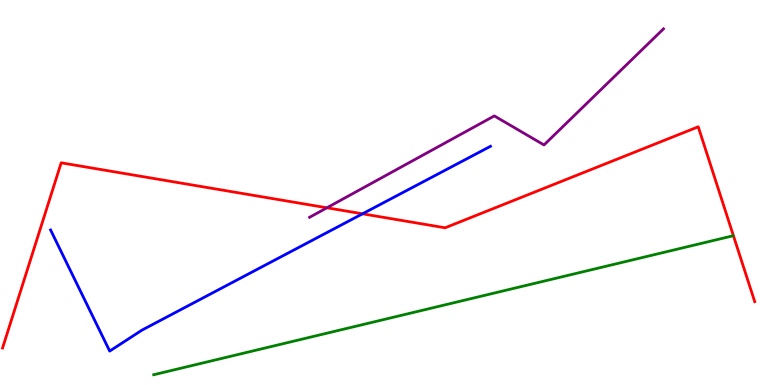[{'lines': ['blue', 'red'], 'intersections': [{'x': 4.68, 'y': 4.45}]}, {'lines': ['green', 'red'], 'intersections': []}, {'lines': ['purple', 'red'], 'intersections': [{'x': 4.22, 'y': 4.6}]}, {'lines': ['blue', 'green'], 'intersections': []}, {'lines': ['blue', 'purple'], 'intersections': []}, {'lines': ['green', 'purple'], 'intersections': []}]